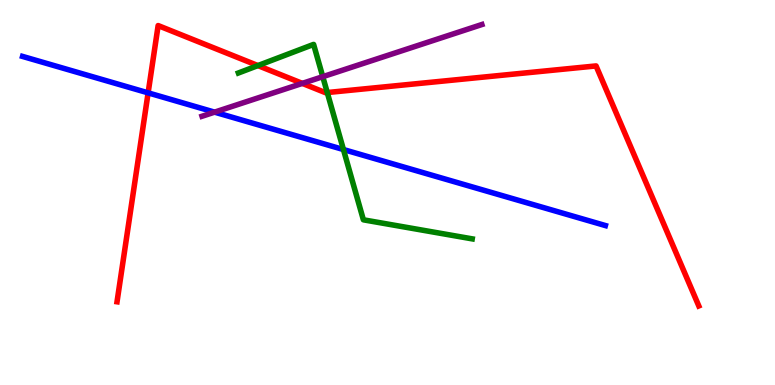[{'lines': ['blue', 'red'], 'intersections': [{'x': 1.91, 'y': 7.59}]}, {'lines': ['green', 'red'], 'intersections': [{'x': 3.33, 'y': 8.3}, {'x': 4.22, 'y': 7.6}]}, {'lines': ['purple', 'red'], 'intersections': [{'x': 3.9, 'y': 7.83}]}, {'lines': ['blue', 'green'], 'intersections': [{'x': 4.43, 'y': 6.12}]}, {'lines': ['blue', 'purple'], 'intersections': [{'x': 2.77, 'y': 7.09}]}, {'lines': ['green', 'purple'], 'intersections': [{'x': 4.16, 'y': 8.01}]}]